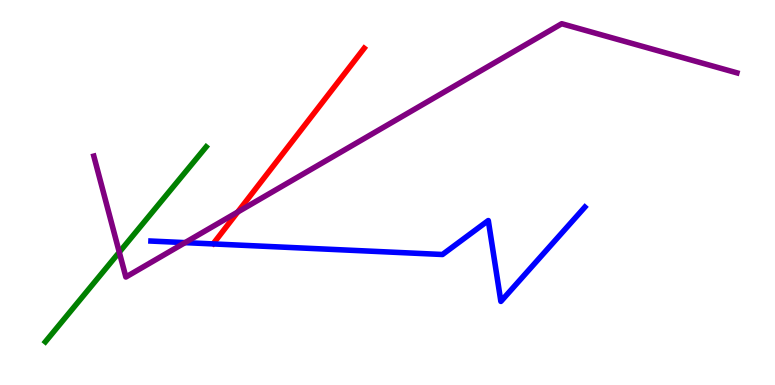[{'lines': ['blue', 'red'], 'intersections': []}, {'lines': ['green', 'red'], 'intersections': []}, {'lines': ['purple', 'red'], 'intersections': [{'x': 3.07, 'y': 4.49}]}, {'lines': ['blue', 'green'], 'intersections': []}, {'lines': ['blue', 'purple'], 'intersections': [{'x': 2.39, 'y': 3.7}]}, {'lines': ['green', 'purple'], 'intersections': [{'x': 1.54, 'y': 3.45}]}]